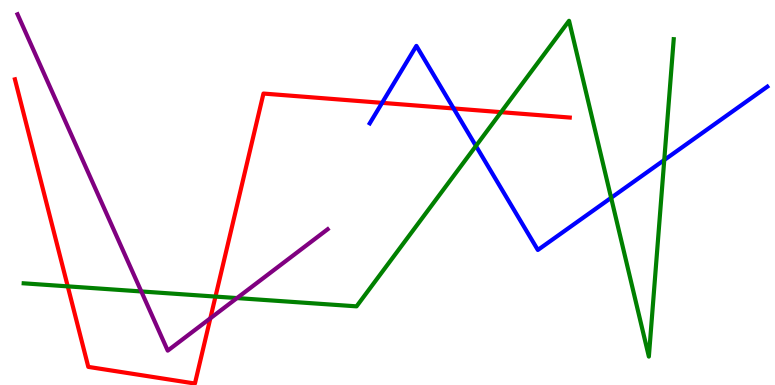[{'lines': ['blue', 'red'], 'intersections': [{'x': 4.93, 'y': 7.33}, {'x': 5.85, 'y': 7.18}]}, {'lines': ['green', 'red'], 'intersections': [{'x': 0.874, 'y': 2.56}, {'x': 2.78, 'y': 2.3}, {'x': 6.47, 'y': 7.09}]}, {'lines': ['purple', 'red'], 'intersections': [{'x': 2.71, 'y': 1.73}]}, {'lines': ['blue', 'green'], 'intersections': [{'x': 6.14, 'y': 6.21}, {'x': 7.89, 'y': 4.86}, {'x': 8.57, 'y': 5.84}]}, {'lines': ['blue', 'purple'], 'intersections': []}, {'lines': ['green', 'purple'], 'intersections': [{'x': 1.82, 'y': 2.43}, {'x': 3.06, 'y': 2.26}]}]